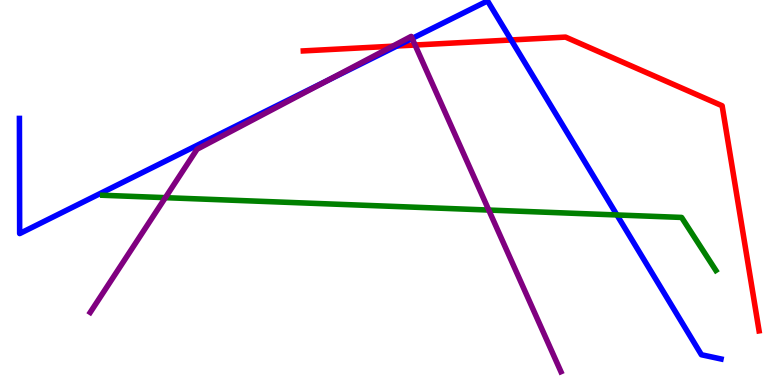[{'lines': ['blue', 'red'], 'intersections': [{'x': 5.12, 'y': 8.81}, {'x': 6.6, 'y': 8.96}]}, {'lines': ['green', 'red'], 'intersections': []}, {'lines': ['purple', 'red'], 'intersections': [{'x': 5.07, 'y': 8.8}, {'x': 5.36, 'y': 8.83}]}, {'lines': ['blue', 'green'], 'intersections': [{'x': 7.96, 'y': 4.42}]}, {'lines': ['blue', 'purple'], 'intersections': [{'x': 4.22, 'y': 7.9}, {'x': 5.32, 'y': 9.0}]}, {'lines': ['green', 'purple'], 'intersections': [{'x': 2.13, 'y': 4.87}, {'x': 6.31, 'y': 4.54}]}]